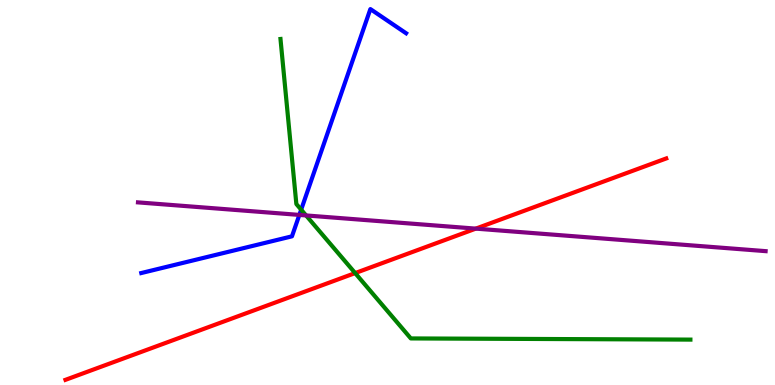[{'lines': ['blue', 'red'], 'intersections': []}, {'lines': ['green', 'red'], 'intersections': [{'x': 4.58, 'y': 2.91}]}, {'lines': ['purple', 'red'], 'intersections': [{'x': 6.14, 'y': 4.06}]}, {'lines': ['blue', 'green'], 'intersections': [{'x': 3.89, 'y': 4.55}]}, {'lines': ['blue', 'purple'], 'intersections': [{'x': 3.86, 'y': 4.42}]}, {'lines': ['green', 'purple'], 'intersections': [{'x': 3.95, 'y': 4.4}]}]